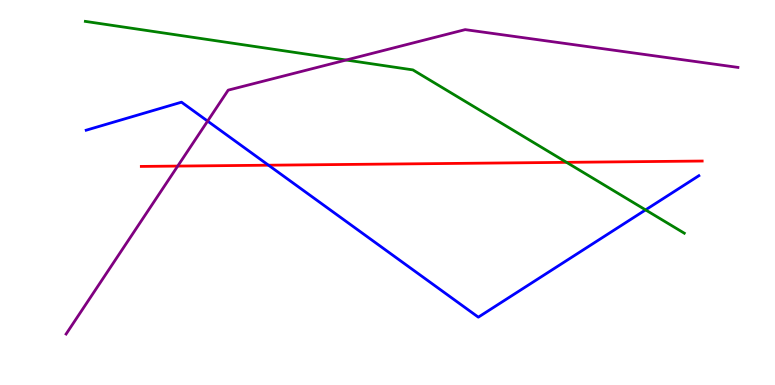[{'lines': ['blue', 'red'], 'intersections': [{'x': 3.46, 'y': 5.71}]}, {'lines': ['green', 'red'], 'intersections': [{'x': 7.31, 'y': 5.78}]}, {'lines': ['purple', 'red'], 'intersections': [{'x': 2.29, 'y': 5.69}]}, {'lines': ['blue', 'green'], 'intersections': [{'x': 8.33, 'y': 4.55}]}, {'lines': ['blue', 'purple'], 'intersections': [{'x': 2.68, 'y': 6.85}]}, {'lines': ['green', 'purple'], 'intersections': [{'x': 4.47, 'y': 8.44}]}]